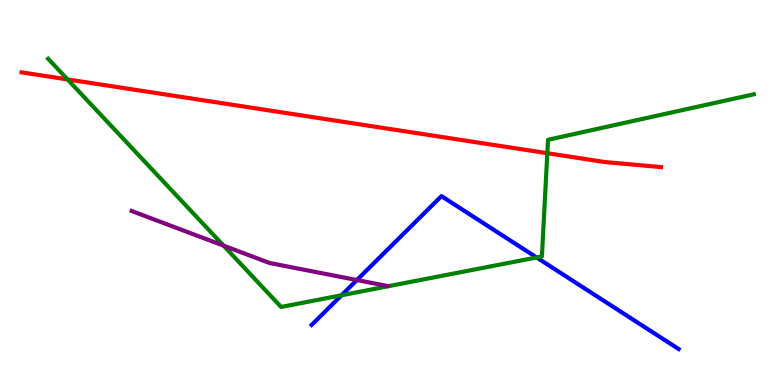[{'lines': ['blue', 'red'], 'intersections': []}, {'lines': ['green', 'red'], 'intersections': [{'x': 0.872, 'y': 7.94}, {'x': 7.06, 'y': 6.02}]}, {'lines': ['purple', 'red'], 'intersections': []}, {'lines': ['blue', 'green'], 'intersections': [{'x': 4.41, 'y': 2.33}, {'x': 6.92, 'y': 3.31}]}, {'lines': ['blue', 'purple'], 'intersections': [{'x': 4.6, 'y': 2.73}]}, {'lines': ['green', 'purple'], 'intersections': [{'x': 2.89, 'y': 3.62}]}]